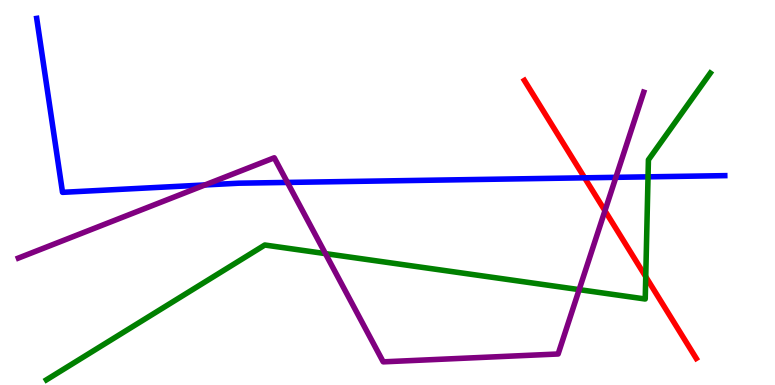[{'lines': ['blue', 'red'], 'intersections': [{'x': 7.54, 'y': 5.38}]}, {'lines': ['green', 'red'], 'intersections': [{'x': 8.33, 'y': 2.81}]}, {'lines': ['purple', 'red'], 'intersections': [{'x': 7.81, 'y': 4.53}]}, {'lines': ['blue', 'green'], 'intersections': [{'x': 8.36, 'y': 5.41}]}, {'lines': ['blue', 'purple'], 'intersections': [{'x': 2.64, 'y': 5.2}, {'x': 3.71, 'y': 5.26}, {'x': 7.95, 'y': 5.39}]}, {'lines': ['green', 'purple'], 'intersections': [{'x': 4.2, 'y': 3.41}, {'x': 7.47, 'y': 2.48}]}]